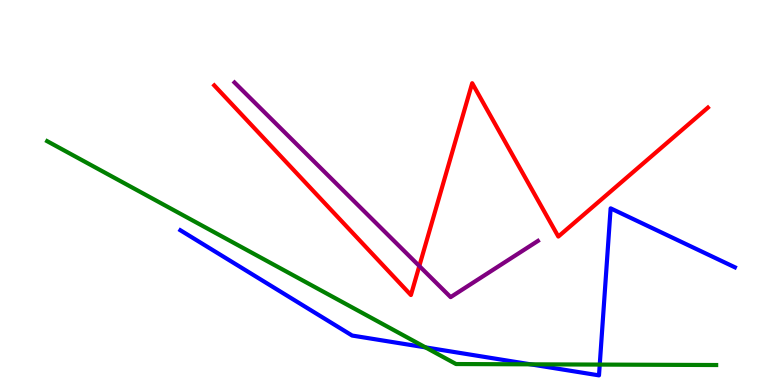[{'lines': ['blue', 'red'], 'intersections': []}, {'lines': ['green', 'red'], 'intersections': []}, {'lines': ['purple', 'red'], 'intersections': [{'x': 5.41, 'y': 3.09}]}, {'lines': ['blue', 'green'], 'intersections': [{'x': 5.49, 'y': 0.977}, {'x': 6.85, 'y': 0.537}, {'x': 7.74, 'y': 0.53}]}, {'lines': ['blue', 'purple'], 'intersections': []}, {'lines': ['green', 'purple'], 'intersections': []}]